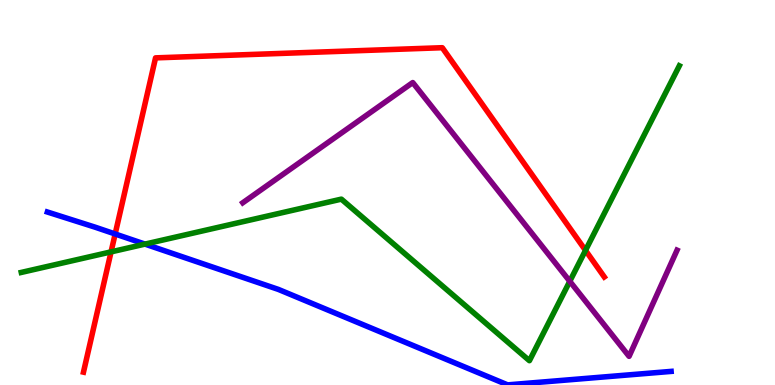[{'lines': ['blue', 'red'], 'intersections': [{'x': 1.49, 'y': 3.92}]}, {'lines': ['green', 'red'], 'intersections': [{'x': 1.43, 'y': 3.46}, {'x': 7.55, 'y': 3.5}]}, {'lines': ['purple', 'red'], 'intersections': []}, {'lines': ['blue', 'green'], 'intersections': [{'x': 1.87, 'y': 3.66}]}, {'lines': ['blue', 'purple'], 'intersections': []}, {'lines': ['green', 'purple'], 'intersections': [{'x': 7.35, 'y': 2.69}]}]